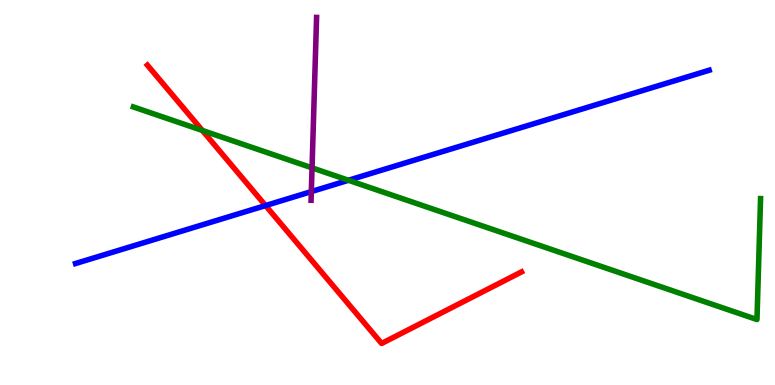[{'lines': ['blue', 'red'], 'intersections': [{'x': 3.43, 'y': 4.66}]}, {'lines': ['green', 'red'], 'intersections': [{'x': 2.61, 'y': 6.61}]}, {'lines': ['purple', 'red'], 'intersections': []}, {'lines': ['blue', 'green'], 'intersections': [{'x': 4.5, 'y': 5.32}]}, {'lines': ['blue', 'purple'], 'intersections': [{'x': 4.02, 'y': 5.02}]}, {'lines': ['green', 'purple'], 'intersections': [{'x': 4.03, 'y': 5.64}]}]